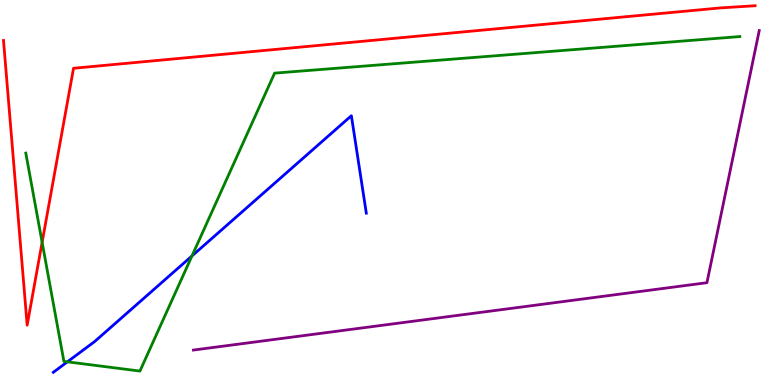[{'lines': ['blue', 'red'], 'intersections': []}, {'lines': ['green', 'red'], 'intersections': [{'x': 0.543, 'y': 3.71}]}, {'lines': ['purple', 'red'], 'intersections': []}, {'lines': ['blue', 'green'], 'intersections': [{'x': 0.87, 'y': 0.602}, {'x': 2.48, 'y': 3.35}]}, {'lines': ['blue', 'purple'], 'intersections': []}, {'lines': ['green', 'purple'], 'intersections': []}]